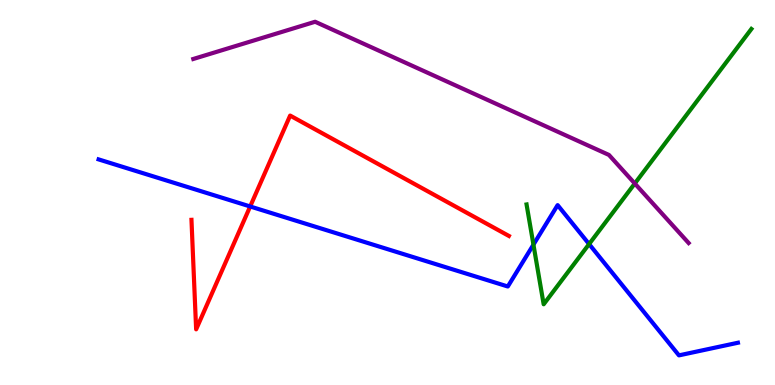[{'lines': ['blue', 'red'], 'intersections': [{'x': 3.23, 'y': 4.64}]}, {'lines': ['green', 'red'], 'intersections': []}, {'lines': ['purple', 'red'], 'intersections': []}, {'lines': ['blue', 'green'], 'intersections': [{'x': 6.88, 'y': 3.65}, {'x': 7.6, 'y': 3.66}]}, {'lines': ['blue', 'purple'], 'intersections': []}, {'lines': ['green', 'purple'], 'intersections': [{'x': 8.19, 'y': 5.23}]}]